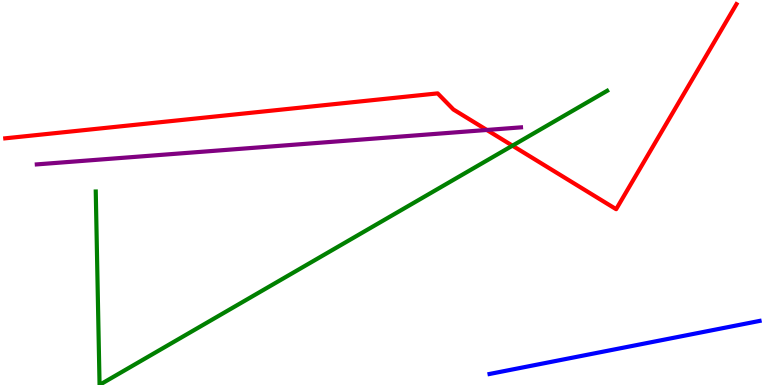[{'lines': ['blue', 'red'], 'intersections': []}, {'lines': ['green', 'red'], 'intersections': [{'x': 6.61, 'y': 6.22}]}, {'lines': ['purple', 'red'], 'intersections': [{'x': 6.28, 'y': 6.62}]}, {'lines': ['blue', 'green'], 'intersections': []}, {'lines': ['blue', 'purple'], 'intersections': []}, {'lines': ['green', 'purple'], 'intersections': []}]